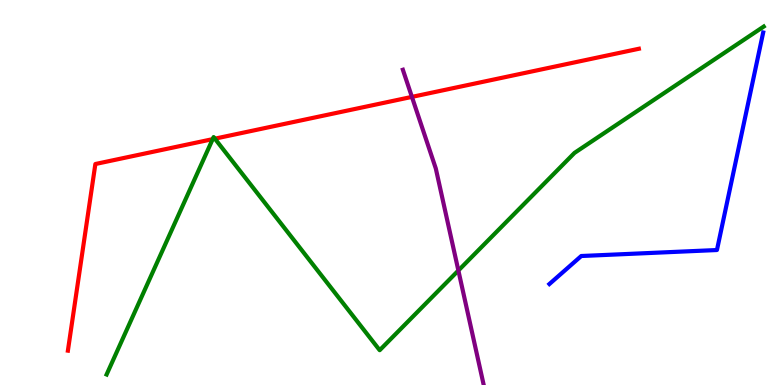[{'lines': ['blue', 'red'], 'intersections': []}, {'lines': ['green', 'red'], 'intersections': [{'x': 2.74, 'y': 6.39}, {'x': 2.77, 'y': 6.4}]}, {'lines': ['purple', 'red'], 'intersections': [{'x': 5.32, 'y': 7.48}]}, {'lines': ['blue', 'green'], 'intersections': []}, {'lines': ['blue', 'purple'], 'intersections': []}, {'lines': ['green', 'purple'], 'intersections': [{'x': 5.91, 'y': 2.97}]}]